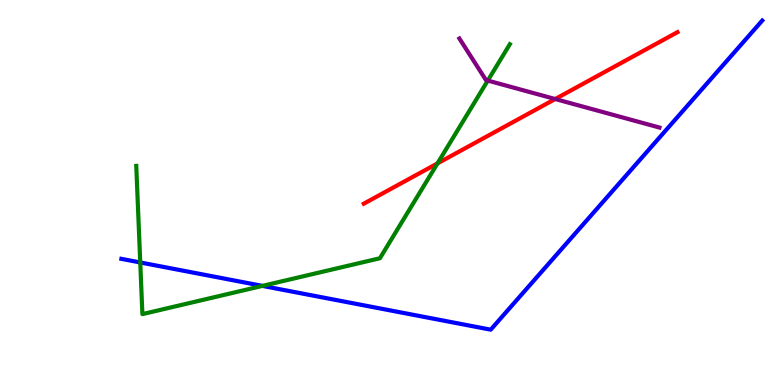[{'lines': ['blue', 'red'], 'intersections': []}, {'lines': ['green', 'red'], 'intersections': [{'x': 5.65, 'y': 5.76}]}, {'lines': ['purple', 'red'], 'intersections': [{'x': 7.16, 'y': 7.43}]}, {'lines': ['blue', 'green'], 'intersections': [{'x': 1.81, 'y': 3.18}, {'x': 3.39, 'y': 2.57}]}, {'lines': ['blue', 'purple'], 'intersections': []}, {'lines': ['green', 'purple'], 'intersections': [{'x': 6.29, 'y': 7.91}]}]